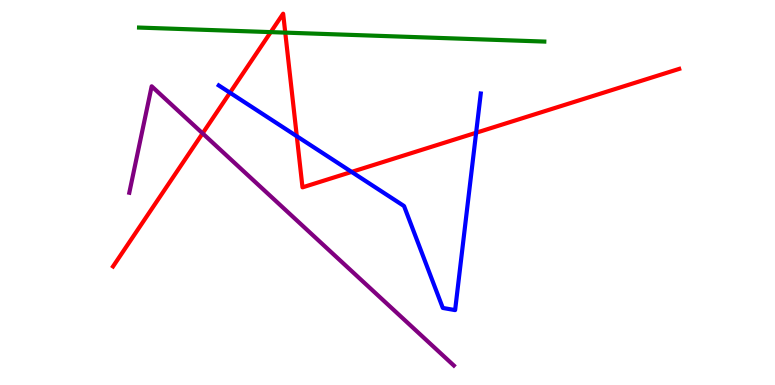[{'lines': ['blue', 'red'], 'intersections': [{'x': 2.97, 'y': 7.59}, {'x': 3.83, 'y': 6.46}, {'x': 4.54, 'y': 5.53}, {'x': 6.14, 'y': 6.55}]}, {'lines': ['green', 'red'], 'intersections': [{'x': 3.49, 'y': 9.17}, {'x': 3.68, 'y': 9.15}]}, {'lines': ['purple', 'red'], 'intersections': [{'x': 2.61, 'y': 6.54}]}, {'lines': ['blue', 'green'], 'intersections': []}, {'lines': ['blue', 'purple'], 'intersections': []}, {'lines': ['green', 'purple'], 'intersections': []}]